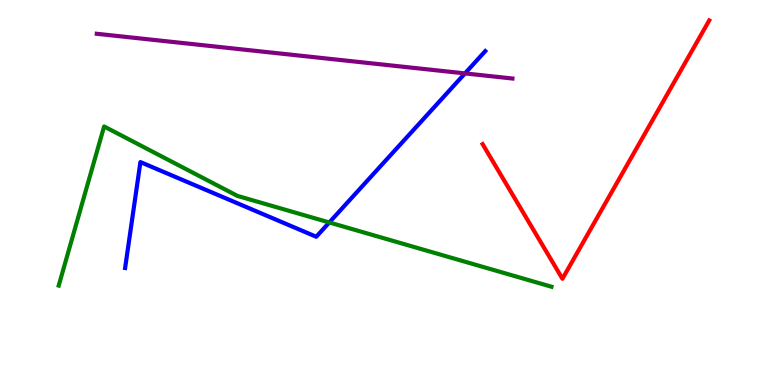[{'lines': ['blue', 'red'], 'intersections': []}, {'lines': ['green', 'red'], 'intersections': []}, {'lines': ['purple', 'red'], 'intersections': []}, {'lines': ['blue', 'green'], 'intersections': [{'x': 4.25, 'y': 4.22}]}, {'lines': ['blue', 'purple'], 'intersections': [{'x': 6.0, 'y': 8.09}]}, {'lines': ['green', 'purple'], 'intersections': []}]